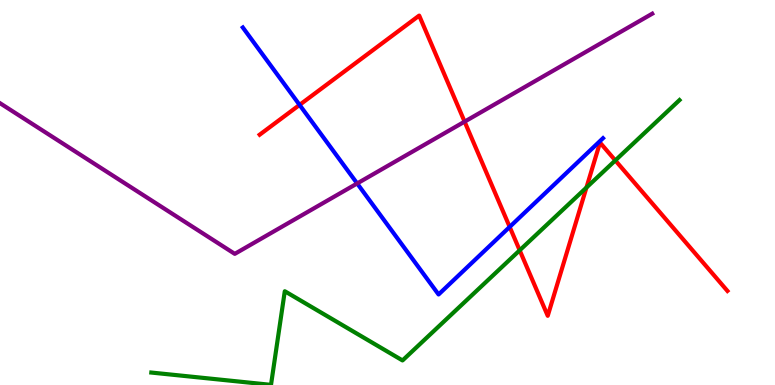[{'lines': ['blue', 'red'], 'intersections': [{'x': 3.87, 'y': 7.28}, {'x': 6.58, 'y': 4.11}]}, {'lines': ['green', 'red'], 'intersections': [{'x': 6.71, 'y': 3.5}, {'x': 7.57, 'y': 5.13}, {'x': 7.94, 'y': 5.83}]}, {'lines': ['purple', 'red'], 'intersections': [{'x': 5.99, 'y': 6.84}]}, {'lines': ['blue', 'green'], 'intersections': []}, {'lines': ['blue', 'purple'], 'intersections': [{'x': 4.61, 'y': 5.23}]}, {'lines': ['green', 'purple'], 'intersections': []}]